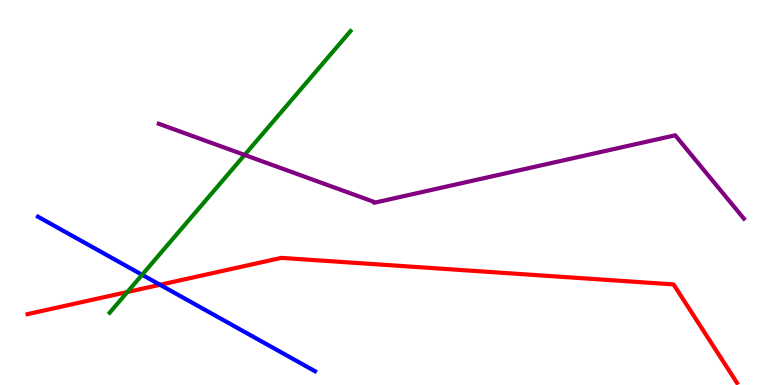[{'lines': ['blue', 'red'], 'intersections': [{'x': 2.06, 'y': 2.6}]}, {'lines': ['green', 'red'], 'intersections': [{'x': 1.64, 'y': 2.42}]}, {'lines': ['purple', 'red'], 'intersections': []}, {'lines': ['blue', 'green'], 'intersections': [{'x': 1.83, 'y': 2.86}]}, {'lines': ['blue', 'purple'], 'intersections': []}, {'lines': ['green', 'purple'], 'intersections': [{'x': 3.16, 'y': 5.98}]}]